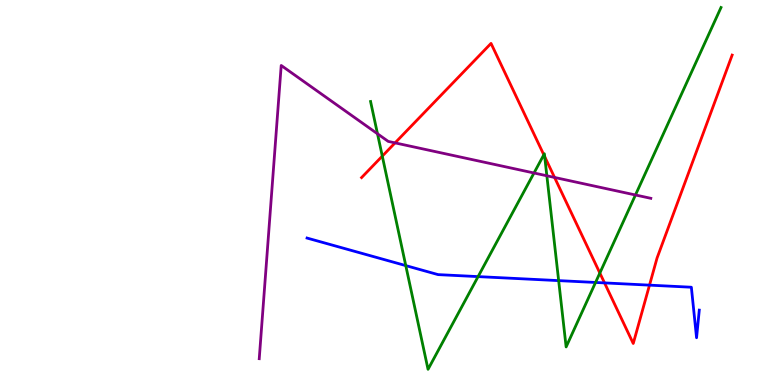[{'lines': ['blue', 'red'], 'intersections': [{'x': 7.8, 'y': 2.65}, {'x': 8.38, 'y': 2.59}]}, {'lines': ['green', 'red'], 'intersections': [{'x': 4.93, 'y': 5.94}, {'x': 7.02, 'y': 5.98}, {'x': 7.03, 'y': 5.93}, {'x': 7.74, 'y': 2.91}]}, {'lines': ['purple', 'red'], 'intersections': [{'x': 5.1, 'y': 6.29}, {'x': 7.16, 'y': 5.39}]}, {'lines': ['blue', 'green'], 'intersections': [{'x': 5.24, 'y': 3.1}, {'x': 6.17, 'y': 2.82}, {'x': 7.21, 'y': 2.71}, {'x': 7.68, 'y': 2.66}]}, {'lines': ['blue', 'purple'], 'intersections': []}, {'lines': ['green', 'purple'], 'intersections': [{'x': 4.87, 'y': 6.53}, {'x': 6.89, 'y': 5.51}, {'x': 7.06, 'y': 5.43}, {'x': 8.2, 'y': 4.94}]}]